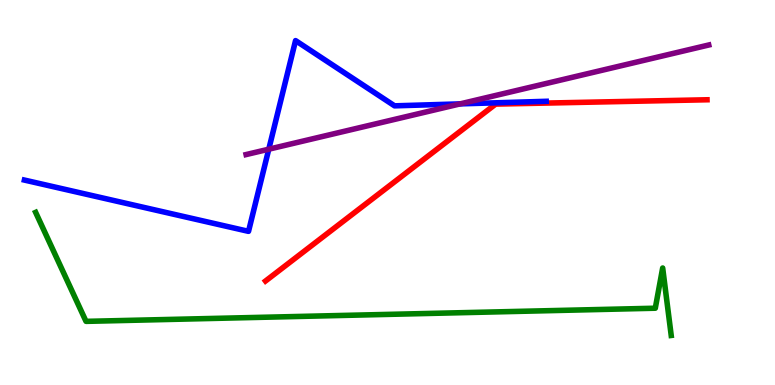[{'lines': ['blue', 'red'], 'intersections': []}, {'lines': ['green', 'red'], 'intersections': []}, {'lines': ['purple', 'red'], 'intersections': []}, {'lines': ['blue', 'green'], 'intersections': []}, {'lines': ['blue', 'purple'], 'intersections': [{'x': 3.47, 'y': 6.12}, {'x': 5.94, 'y': 7.3}]}, {'lines': ['green', 'purple'], 'intersections': []}]